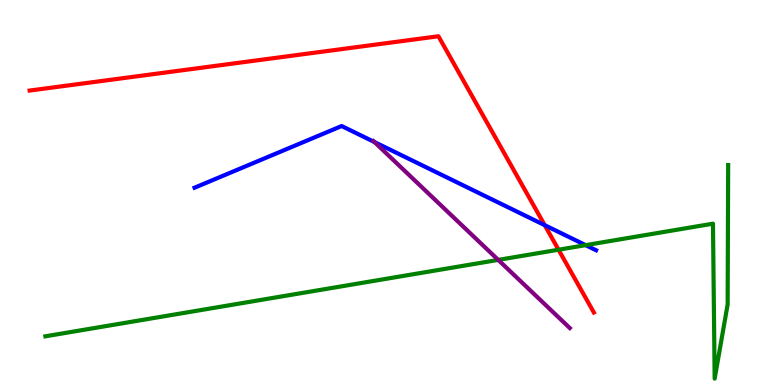[{'lines': ['blue', 'red'], 'intersections': [{'x': 7.03, 'y': 4.15}]}, {'lines': ['green', 'red'], 'intersections': [{'x': 7.21, 'y': 3.51}]}, {'lines': ['purple', 'red'], 'intersections': []}, {'lines': ['blue', 'green'], 'intersections': [{'x': 7.56, 'y': 3.63}]}, {'lines': ['blue', 'purple'], 'intersections': [{'x': 4.83, 'y': 6.31}]}, {'lines': ['green', 'purple'], 'intersections': [{'x': 6.43, 'y': 3.25}]}]